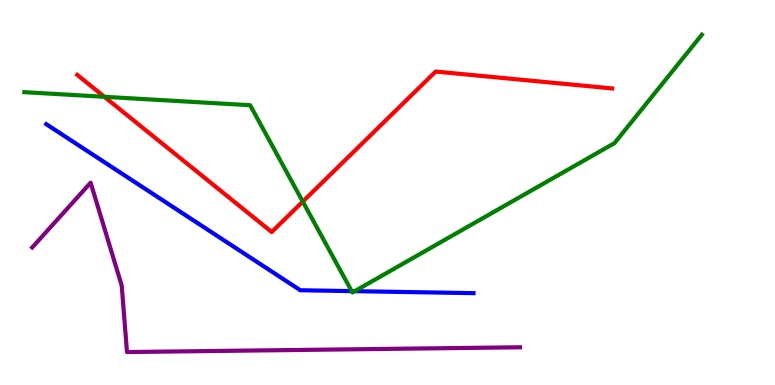[{'lines': ['blue', 'red'], 'intersections': []}, {'lines': ['green', 'red'], 'intersections': [{'x': 1.35, 'y': 7.49}, {'x': 3.91, 'y': 4.76}]}, {'lines': ['purple', 'red'], 'intersections': []}, {'lines': ['blue', 'green'], 'intersections': [{'x': 4.54, 'y': 2.44}, {'x': 4.58, 'y': 2.44}]}, {'lines': ['blue', 'purple'], 'intersections': []}, {'lines': ['green', 'purple'], 'intersections': []}]